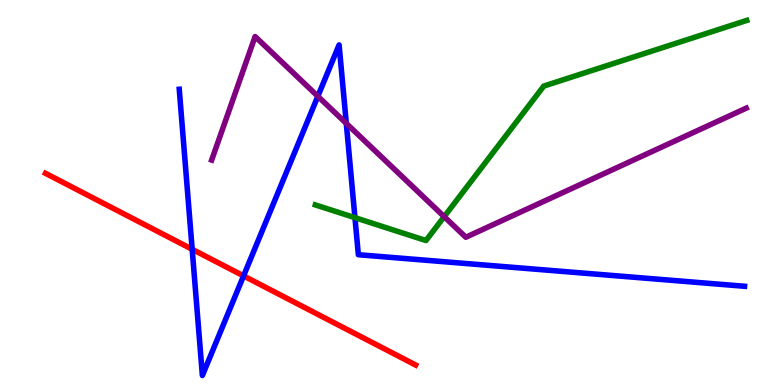[{'lines': ['blue', 'red'], 'intersections': [{'x': 2.48, 'y': 3.53}, {'x': 3.14, 'y': 2.83}]}, {'lines': ['green', 'red'], 'intersections': []}, {'lines': ['purple', 'red'], 'intersections': []}, {'lines': ['blue', 'green'], 'intersections': [{'x': 4.58, 'y': 4.35}]}, {'lines': ['blue', 'purple'], 'intersections': [{'x': 4.1, 'y': 7.5}, {'x': 4.47, 'y': 6.79}]}, {'lines': ['green', 'purple'], 'intersections': [{'x': 5.73, 'y': 4.37}]}]